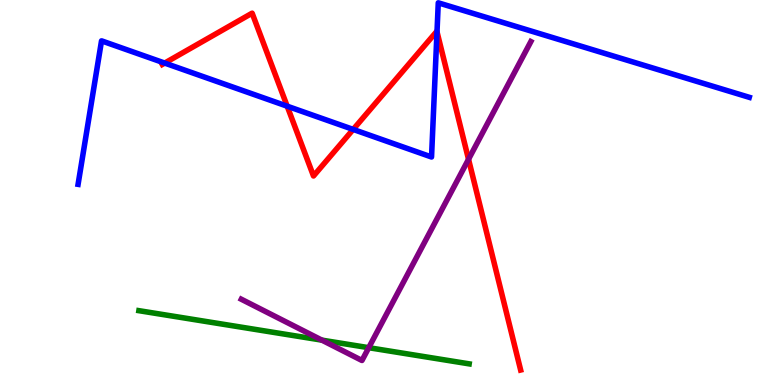[{'lines': ['blue', 'red'], 'intersections': [{'x': 2.13, 'y': 8.36}, {'x': 3.71, 'y': 7.24}, {'x': 4.56, 'y': 6.64}, {'x': 5.64, 'y': 9.17}]}, {'lines': ['green', 'red'], 'intersections': []}, {'lines': ['purple', 'red'], 'intersections': [{'x': 6.05, 'y': 5.86}]}, {'lines': ['blue', 'green'], 'intersections': []}, {'lines': ['blue', 'purple'], 'intersections': []}, {'lines': ['green', 'purple'], 'intersections': [{'x': 4.15, 'y': 1.17}, {'x': 4.76, 'y': 0.969}]}]